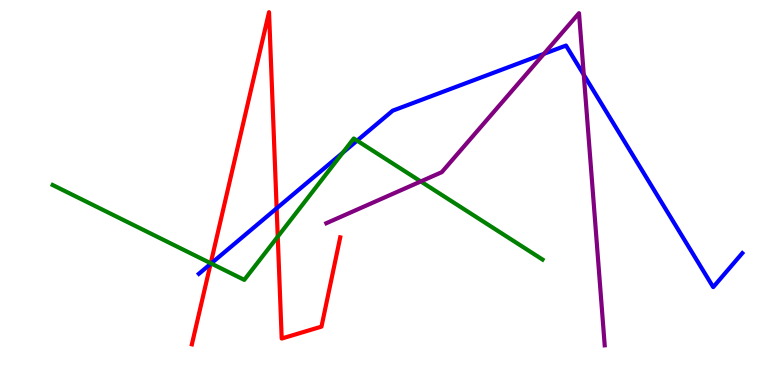[{'lines': ['blue', 'red'], 'intersections': [{'x': 2.72, 'y': 3.14}, {'x': 3.57, 'y': 4.59}]}, {'lines': ['green', 'red'], 'intersections': [{'x': 2.72, 'y': 3.16}, {'x': 3.58, 'y': 3.85}]}, {'lines': ['purple', 'red'], 'intersections': []}, {'lines': ['blue', 'green'], 'intersections': [{'x': 2.72, 'y': 3.16}, {'x': 4.42, 'y': 6.03}, {'x': 4.61, 'y': 6.35}]}, {'lines': ['blue', 'purple'], 'intersections': [{'x': 7.02, 'y': 8.6}, {'x': 7.53, 'y': 8.06}]}, {'lines': ['green', 'purple'], 'intersections': [{'x': 5.43, 'y': 5.29}]}]